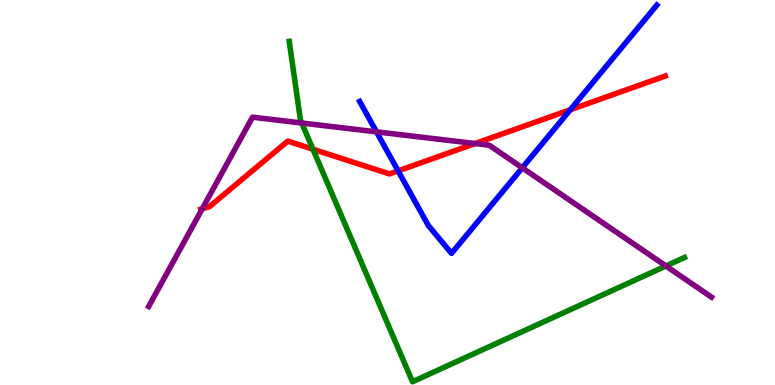[{'lines': ['blue', 'red'], 'intersections': [{'x': 5.14, 'y': 5.56}, {'x': 7.36, 'y': 7.15}]}, {'lines': ['green', 'red'], 'intersections': [{'x': 4.04, 'y': 6.12}]}, {'lines': ['purple', 'red'], 'intersections': [{'x': 2.61, 'y': 4.58}, {'x': 6.13, 'y': 6.27}]}, {'lines': ['blue', 'green'], 'intersections': []}, {'lines': ['blue', 'purple'], 'intersections': [{'x': 4.86, 'y': 6.58}, {'x': 6.74, 'y': 5.64}]}, {'lines': ['green', 'purple'], 'intersections': [{'x': 3.89, 'y': 6.8}, {'x': 8.59, 'y': 3.09}]}]